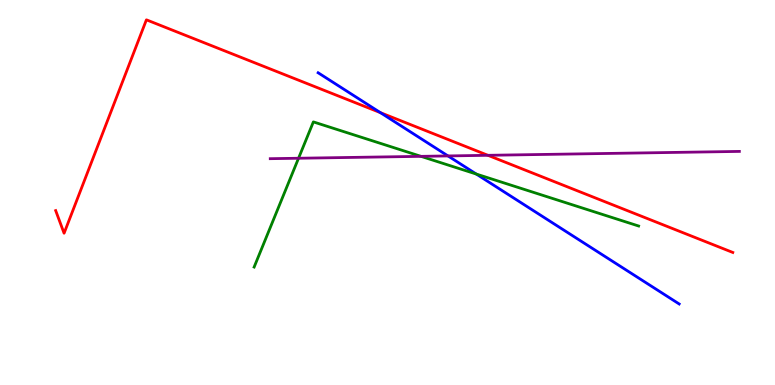[{'lines': ['blue', 'red'], 'intersections': [{'x': 4.91, 'y': 7.07}]}, {'lines': ['green', 'red'], 'intersections': []}, {'lines': ['purple', 'red'], 'intersections': [{'x': 6.3, 'y': 5.97}]}, {'lines': ['blue', 'green'], 'intersections': [{'x': 6.15, 'y': 5.48}]}, {'lines': ['blue', 'purple'], 'intersections': [{'x': 5.78, 'y': 5.95}]}, {'lines': ['green', 'purple'], 'intersections': [{'x': 3.85, 'y': 5.89}, {'x': 5.43, 'y': 5.94}]}]